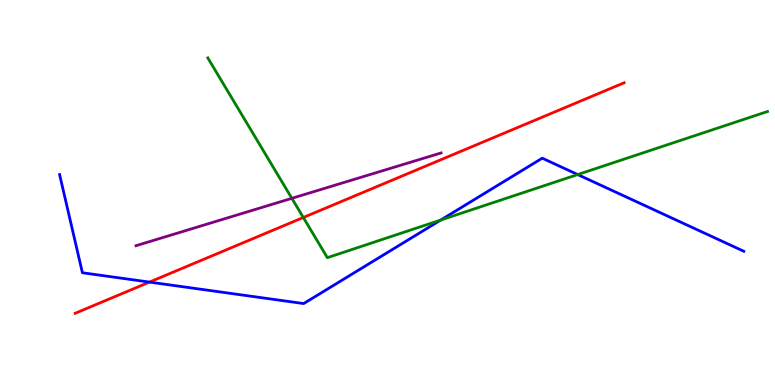[{'lines': ['blue', 'red'], 'intersections': [{'x': 1.93, 'y': 2.67}]}, {'lines': ['green', 'red'], 'intersections': [{'x': 3.91, 'y': 4.35}]}, {'lines': ['purple', 'red'], 'intersections': []}, {'lines': ['blue', 'green'], 'intersections': [{'x': 5.69, 'y': 4.29}, {'x': 7.45, 'y': 5.47}]}, {'lines': ['blue', 'purple'], 'intersections': []}, {'lines': ['green', 'purple'], 'intersections': [{'x': 3.77, 'y': 4.85}]}]